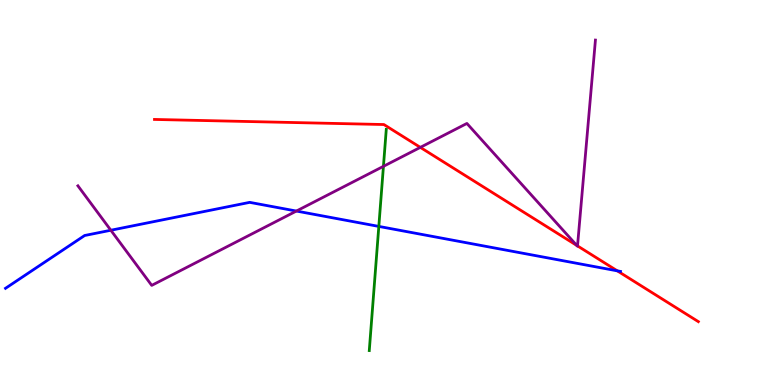[{'lines': ['blue', 'red'], 'intersections': [{'x': 7.97, 'y': 2.97}]}, {'lines': ['green', 'red'], 'intersections': []}, {'lines': ['purple', 'red'], 'intersections': [{'x': 5.42, 'y': 6.17}, {'x': 7.44, 'y': 3.63}, {'x': 7.45, 'y': 3.61}]}, {'lines': ['blue', 'green'], 'intersections': [{'x': 4.89, 'y': 4.12}]}, {'lines': ['blue', 'purple'], 'intersections': [{'x': 1.43, 'y': 4.02}, {'x': 3.82, 'y': 4.52}]}, {'lines': ['green', 'purple'], 'intersections': [{'x': 4.95, 'y': 5.68}]}]